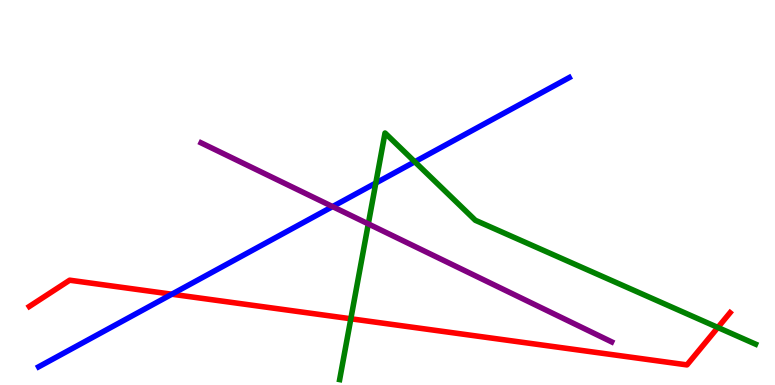[{'lines': ['blue', 'red'], 'intersections': [{'x': 2.22, 'y': 2.36}]}, {'lines': ['green', 'red'], 'intersections': [{'x': 4.53, 'y': 1.72}, {'x': 9.26, 'y': 1.49}]}, {'lines': ['purple', 'red'], 'intersections': []}, {'lines': ['blue', 'green'], 'intersections': [{'x': 4.85, 'y': 5.25}, {'x': 5.35, 'y': 5.8}]}, {'lines': ['blue', 'purple'], 'intersections': [{'x': 4.29, 'y': 4.63}]}, {'lines': ['green', 'purple'], 'intersections': [{'x': 4.75, 'y': 4.18}]}]